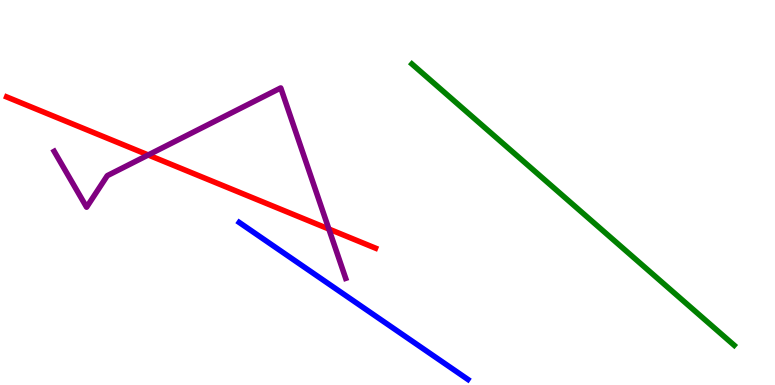[{'lines': ['blue', 'red'], 'intersections': []}, {'lines': ['green', 'red'], 'intersections': []}, {'lines': ['purple', 'red'], 'intersections': [{'x': 1.91, 'y': 5.97}, {'x': 4.24, 'y': 4.05}]}, {'lines': ['blue', 'green'], 'intersections': []}, {'lines': ['blue', 'purple'], 'intersections': []}, {'lines': ['green', 'purple'], 'intersections': []}]